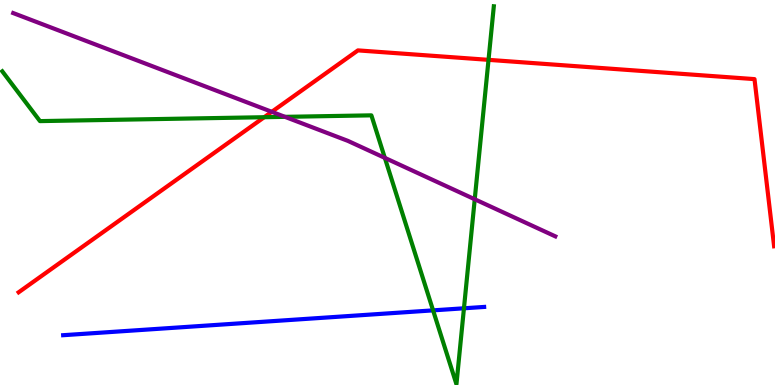[{'lines': ['blue', 'red'], 'intersections': []}, {'lines': ['green', 'red'], 'intersections': [{'x': 3.41, 'y': 6.96}, {'x': 6.3, 'y': 8.45}]}, {'lines': ['purple', 'red'], 'intersections': [{'x': 3.51, 'y': 7.1}]}, {'lines': ['blue', 'green'], 'intersections': [{'x': 5.59, 'y': 1.94}, {'x': 5.99, 'y': 1.99}]}, {'lines': ['blue', 'purple'], 'intersections': []}, {'lines': ['green', 'purple'], 'intersections': [{'x': 3.68, 'y': 6.97}, {'x': 4.97, 'y': 5.9}, {'x': 6.13, 'y': 4.82}]}]